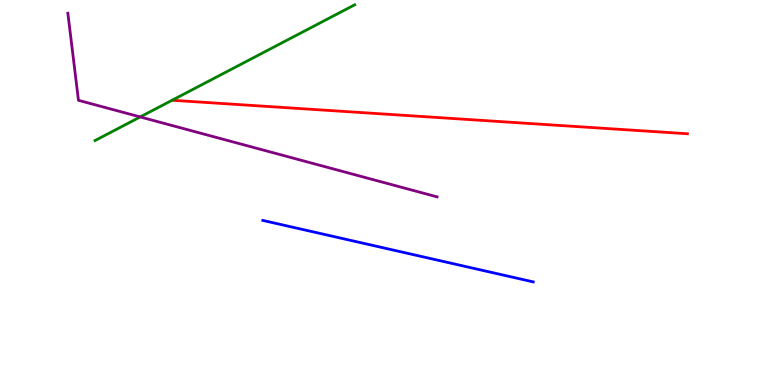[{'lines': ['blue', 'red'], 'intersections': []}, {'lines': ['green', 'red'], 'intersections': []}, {'lines': ['purple', 'red'], 'intersections': []}, {'lines': ['blue', 'green'], 'intersections': []}, {'lines': ['blue', 'purple'], 'intersections': []}, {'lines': ['green', 'purple'], 'intersections': [{'x': 1.81, 'y': 6.96}]}]